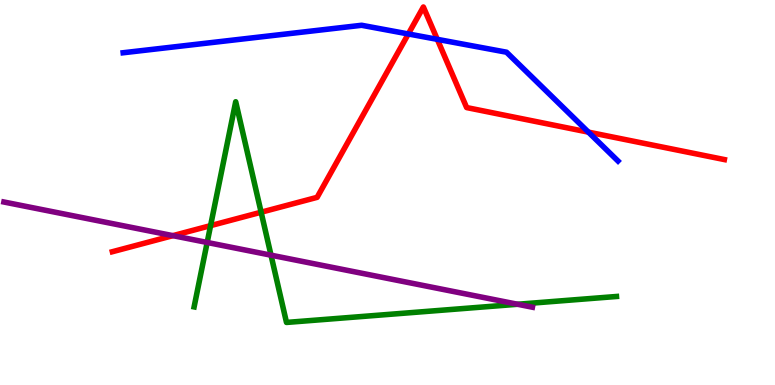[{'lines': ['blue', 'red'], 'intersections': [{'x': 5.27, 'y': 9.12}, {'x': 5.64, 'y': 8.98}, {'x': 7.59, 'y': 6.57}]}, {'lines': ['green', 'red'], 'intersections': [{'x': 2.72, 'y': 4.14}, {'x': 3.37, 'y': 4.49}]}, {'lines': ['purple', 'red'], 'intersections': [{'x': 2.23, 'y': 3.88}]}, {'lines': ['blue', 'green'], 'intersections': []}, {'lines': ['blue', 'purple'], 'intersections': []}, {'lines': ['green', 'purple'], 'intersections': [{'x': 2.67, 'y': 3.7}, {'x': 3.5, 'y': 3.37}, {'x': 6.68, 'y': 2.1}]}]